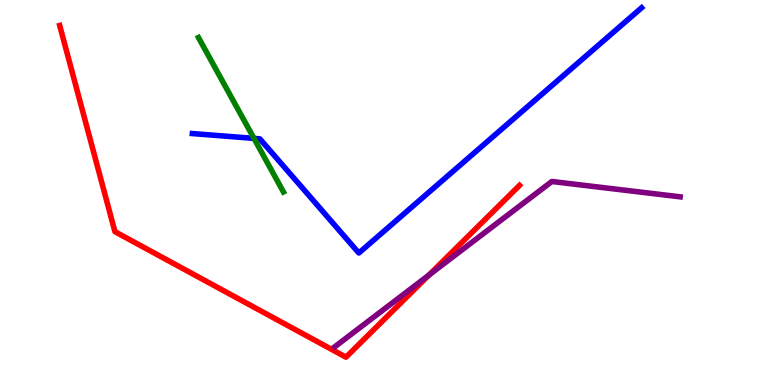[{'lines': ['blue', 'red'], 'intersections': []}, {'lines': ['green', 'red'], 'intersections': []}, {'lines': ['purple', 'red'], 'intersections': [{'x': 5.53, 'y': 2.85}]}, {'lines': ['blue', 'green'], 'intersections': [{'x': 3.28, 'y': 6.41}]}, {'lines': ['blue', 'purple'], 'intersections': []}, {'lines': ['green', 'purple'], 'intersections': []}]